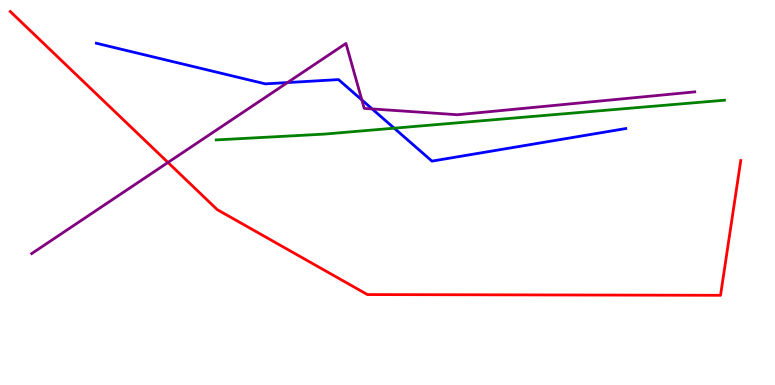[{'lines': ['blue', 'red'], 'intersections': []}, {'lines': ['green', 'red'], 'intersections': []}, {'lines': ['purple', 'red'], 'intersections': [{'x': 2.17, 'y': 5.78}]}, {'lines': ['blue', 'green'], 'intersections': [{'x': 5.09, 'y': 6.67}]}, {'lines': ['blue', 'purple'], 'intersections': [{'x': 3.71, 'y': 7.86}, {'x': 4.67, 'y': 7.4}, {'x': 4.8, 'y': 7.17}]}, {'lines': ['green', 'purple'], 'intersections': []}]